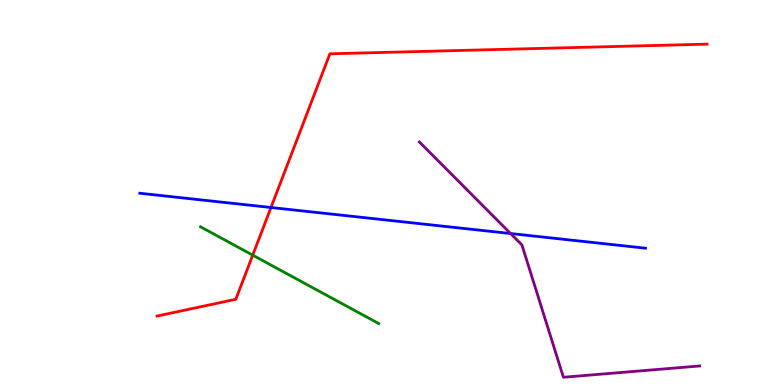[{'lines': ['blue', 'red'], 'intersections': [{'x': 3.5, 'y': 4.61}]}, {'lines': ['green', 'red'], 'intersections': [{'x': 3.26, 'y': 3.37}]}, {'lines': ['purple', 'red'], 'intersections': []}, {'lines': ['blue', 'green'], 'intersections': []}, {'lines': ['blue', 'purple'], 'intersections': [{'x': 6.59, 'y': 3.93}]}, {'lines': ['green', 'purple'], 'intersections': []}]